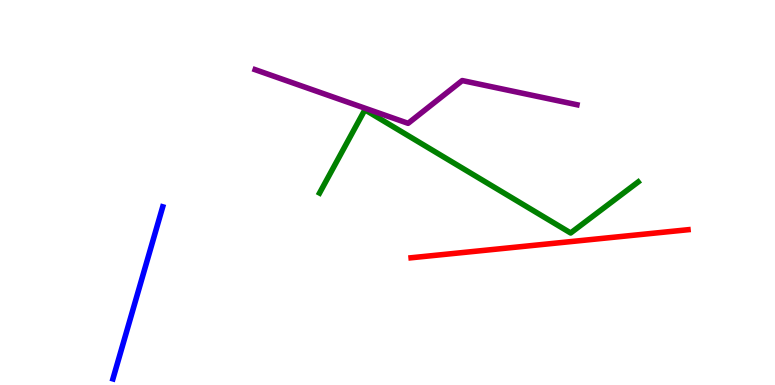[{'lines': ['blue', 'red'], 'intersections': []}, {'lines': ['green', 'red'], 'intersections': []}, {'lines': ['purple', 'red'], 'intersections': []}, {'lines': ['blue', 'green'], 'intersections': []}, {'lines': ['blue', 'purple'], 'intersections': []}, {'lines': ['green', 'purple'], 'intersections': []}]